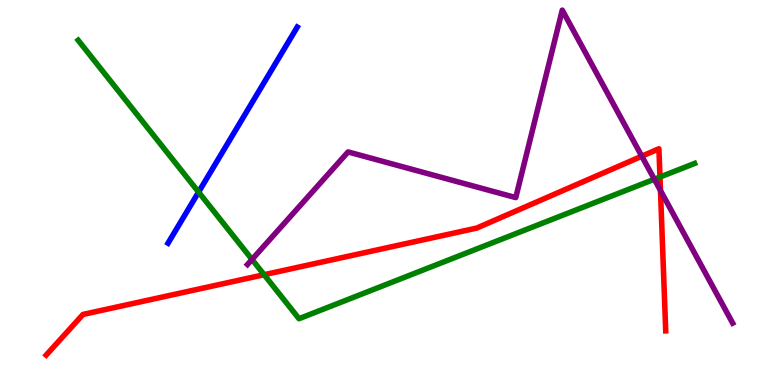[{'lines': ['blue', 'red'], 'intersections': []}, {'lines': ['green', 'red'], 'intersections': [{'x': 3.41, 'y': 2.86}, {'x': 8.52, 'y': 5.4}]}, {'lines': ['purple', 'red'], 'intersections': [{'x': 8.28, 'y': 5.94}, {'x': 8.52, 'y': 5.05}]}, {'lines': ['blue', 'green'], 'intersections': [{'x': 2.56, 'y': 5.01}]}, {'lines': ['blue', 'purple'], 'intersections': []}, {'lines': ['green', 'purple'], 'intersections': [{'x': 3.25, 'y': 3.26}, {'x': 8.44, 'y': 5.34}]}]